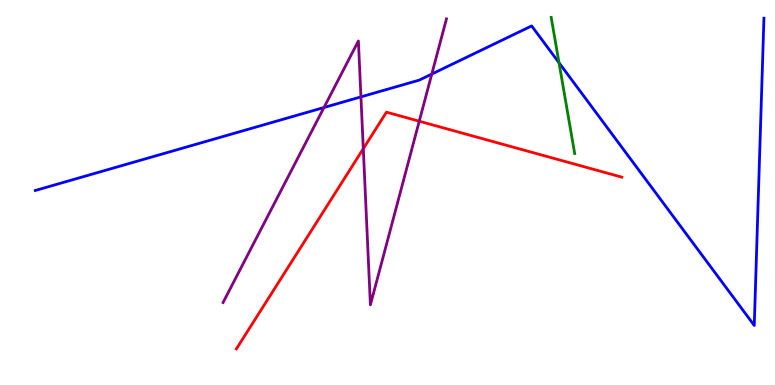[{'lines': ['blue', 'red'], 'intersections': []}, {'lines': ['green', 'red'], 'intersections': []}, {'lines': ['purple', 'red'], 'intersections': [{'x': 4.69, 'y': 6.14}, {'x': 5.41, 'y': 6.85}]}, {'lines': ['blue', 'green'], 'intersections': [{'x': 7.21, 'y': 8.37}]}, {'lines': ['blue', 'purple'], 'intersections': [{'x': 4.18, 'y': 7.21}, {'x': 4.66, 'y': 7.48}, {'x': 5.57, 'y': 8.08}]}, {'lines': ['green', 'purple'], 'intersections': []}]